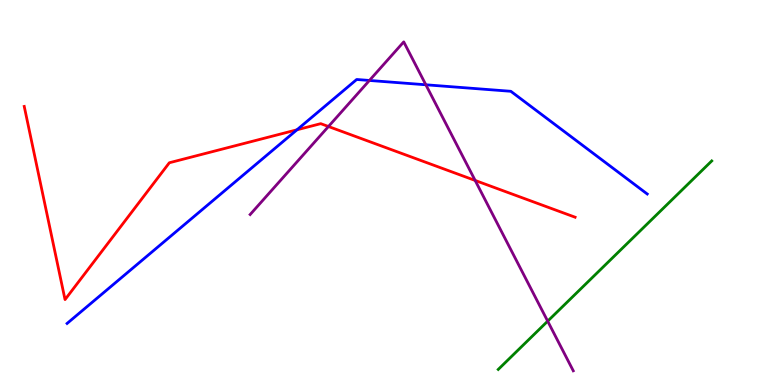[{'lines': ['blue', 'red'], 'intersections': [{'x': 3.83, 'y': 6.63}]}, {'lines': ['green', 'red'], 'intersections': []}, {'lines': ['purple', 'red'], 'intersections': [{'x': 4.24, 'y': 6.71}, {'x': 6.13, 'y': 5.31}]}, {'lines': ['blue', 'green'], 'intersections': []}, {'lines': ['blue', 'purple'], 'intersections': [{'x': 4.77, 'y': 7.91}, {'x': 5.49, 'y': 7.8}]}, {'lines': ['green', 'purple'], 'intersections': [{'x': 7.07, 'y': 1.66}]}]